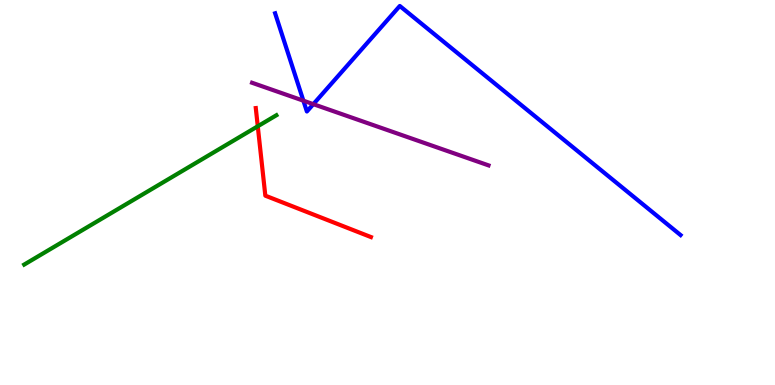[{'lines': ['blue', 'red'], 'intersections': []}, {'lines': ['green', 'red'], 'intersections': [{'x': 3.33, 'y': 6.72}]}, {'lines': ['purple', 'red'], 'intersections': []}, {'lines': ['blue', 'green'], 'intersections': []}, {'lines': ['blue', 'purple'], 'intersections': [{'x': 3.91, 'y': 7.38}, {'x': 4.04, 'y': 7.29}]}, {'lines': ['green', 'purple'], 'intersections': []}]